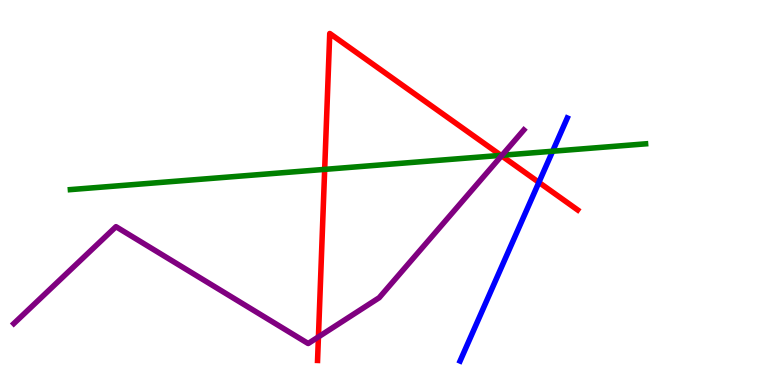[{'lines': ['blue', 'red'], 'intersections': [{'x': 6.95, 'y': 5.26}]}, {'lines': ['green', 'red'], 'intersections': [{'x': 4.19, 'y': 5.6}, {'x': 6.46, 'y': 5.96}]}, {'lines': ['purple', 'red'], 'intersections': [{'x': 4.11, 'y': 1.25}, {'x': 6.47, 'y': 5.95}]}, {'lines': ['blue', 'green'], 'intersections': [{'x': 7.13, 'y': 6.07}]}, {'lines': ['blue', 'purple'], 'intersections': []}, {'lines': ['green', 'purple'], 'intersections': [{'x': 6.48, 'y': 5.97}]}]